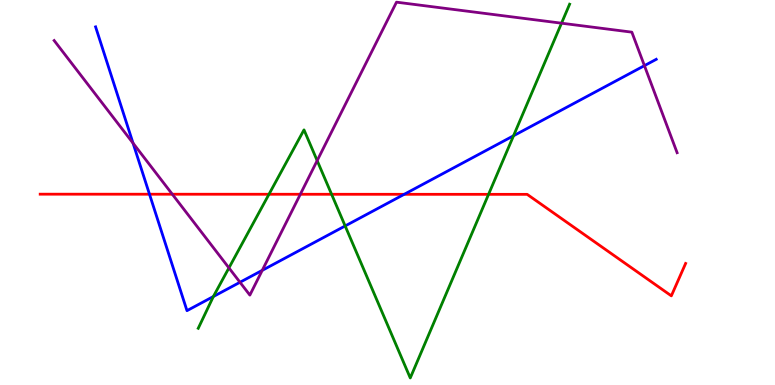[{'lines': ['blue', 'red'], 'intersections': [{'x': 1.93, 'y': 4.96}, {'x': 5.22, 'y': 4.95}]}, {'lines': ['green', 'red'], 'intersections': [{'x': 3.47, 'y': 4.95}, {'x': 4.28, 'y': 4.95}, {'x': 6.3, 'y': 4.95}]}, {'lines': ['purple', 'red'], 'intersections': [{'x': 2.22, 'y': 4.96}, {'x': 3.88, 'y': 4.95}]}, {'lines': ['blue', 'green'], 'intersections': [{'x': 2.75, 'y': 2.3}, {'x': 4.45, 'y': 4.13}, {'x': 6.63, 'y': 6.47}]}, {'lines': ['blue', 'purple'], 'intersections': [{'x': 1.72, 'y': 6.28}, {'x': 3.1, 'y': 2.67}, {'x': 3.38, 'y': 2.98}, {'x': 8.32, 'y': 8.29}]}, {'lines': ['green', 'purple'], 'intersections': [{'x': 2.95, 'y': 3.04}, {'x': 4.09, 'y': 5.83}, {'x': 7.25, 'y': 9.4}]}]